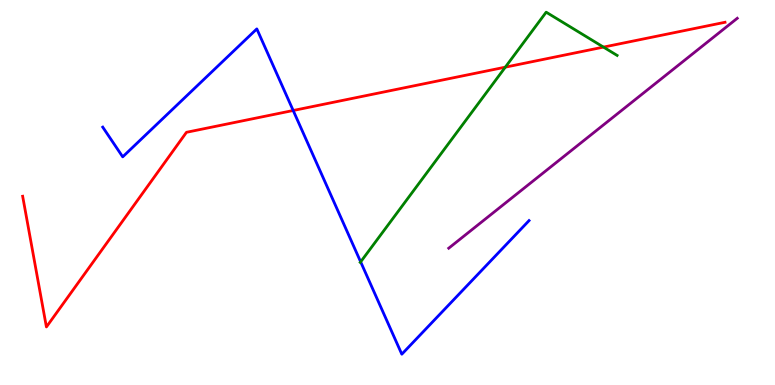[{'lines': ['blue', 'red'], 'intersections': [{'x': 3.78, 'y': 7.13}]}, {'lines': ['green', 'red'], 'intersections': [{'x': 6.52, 'y': 8.26}, {'x': 7.79, 'y': 8.78}]}, {'lines': ['purple', 'red'], 'intersections': []}, {'lines': ['blue', 'green'], 'intersections': [{'x': 4.65, 'y': 3.2}]}, {'lines': ['blue', 'purple'], 'intersections': []}, {'lines': ['green', 'purple'], 'intersections': []}]